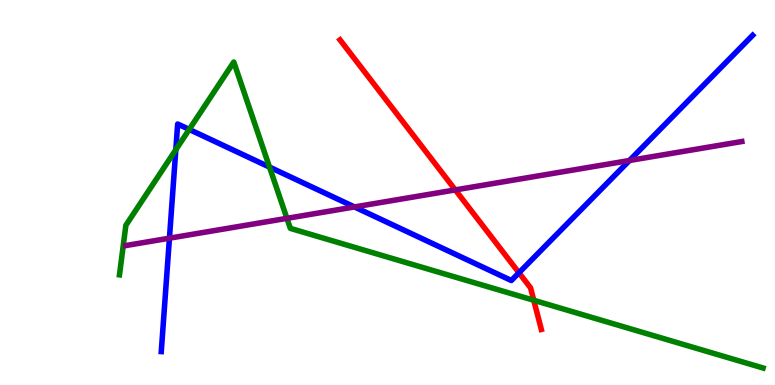[{'lines': ['blue', 'red'], 'intersections': [{'x': 6.7, 'y': 2.92}]}, {'lines': ['green', 'red'], 'intersections': [{'x': 6.89, 'y': 2.2}]}, {'lines': ['purple', 'red'], 'intersections': [{'x': 5.87, 'y': 5.07}]}, {'lines': ['blue', 'green'], 'intersections': [{'x': 2.27, 'y': 6.11}, {'x': 2.44, 'y': 6.64}, {'x': 3.48, 'y': 5.66}]}, {'lines': ['blue', 'purple'], 'intersections': [{'x': 2.19, 'y': 3.81}, {'x': 4.57, 'y': 4.62}, {'x': 8.12, 'y': 5.83}]}, {'lines': ['green', 'purple'], 'intersections': [{'x': 3.7, 'y': 4.33}]}]